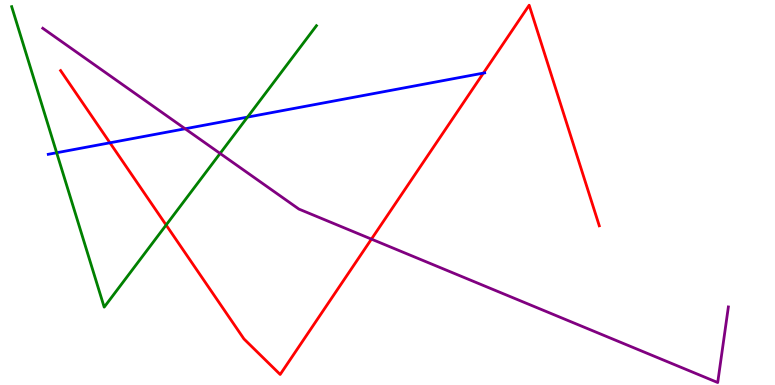[{'lines': ['blue', 'red'], 'intersections': [{'x': 1.42, 'y': 6.29}, {'x': 6.24, 'y': 8.1}]}, {'lines': ['green', 'red'], 'intersections': [{'x': 2.14, 'y': 4.16}]}, {'lines': ['purple', 'red'], 'intersections': [{'x': 4.79, 'y': 3.79}]}, {'lines': ['blue', 'green'], 'intersections': [{'x': 0.731, 'y': 6.03}, {'x': 3.19, 'y': 6.96}]}, {'lines': ['blue', 'purple'], 'intersections': [{'x': 2.39, 'y': 6.66}]}, {'lines': ['green', 'purple'], 'intersections': [{'x': 2.84, 'y': 6.01}]}]